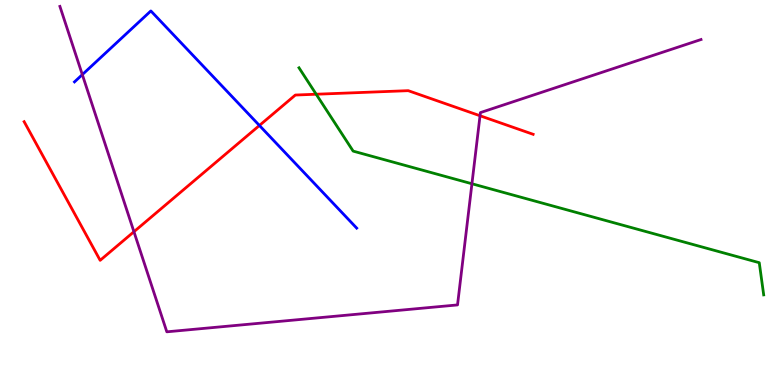[{'lines': ['blue', 'red'], 'intersections': [{'x': 3.35, 'y': 6.74}]}, {'lines': ['green', 'red'], 'intersections': [{'x': 4.08, 'y': 7.55}]}, {'lines': ['purple', 'red'], 'intersections': [{'x': 1.73, 'y': 3.98}, {'x': 6.19, 'y': 6.99}]}, {'lines': ['blue', 'green'], 'intersections': []}, {'lines': ['blue', 'purple'], 'intersections': [{'x': 1.06, 'y': 8.06}]}, {'lines': ['green', 'purple'], 'intersections': [{'x': 6.09, 'y': 5.23}]}]